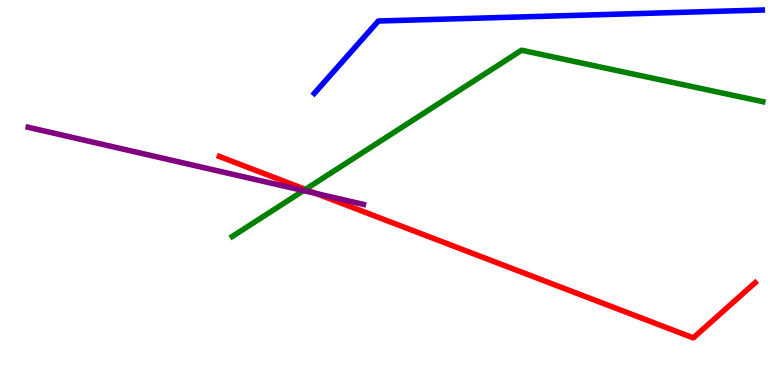[{'lines': ['blue', 'red'], 'intersections': []}, {'lines': ['green', 'red'], 'intersections': [{'x': 3.94, 'y': 5.08}]}, {'lines': ['purple', 'red'], 'intersections': [{'x': 4.08, 'y': 4.98}]}, {'lines': ['blue', 'green'], 'intersections': []}, {'lines': ['blue', 'purple'], 'intersections': []}, {'lines': ['green', 'purple'], 'intersections': [{'x': 3.92, 'y': 5.05}]}]